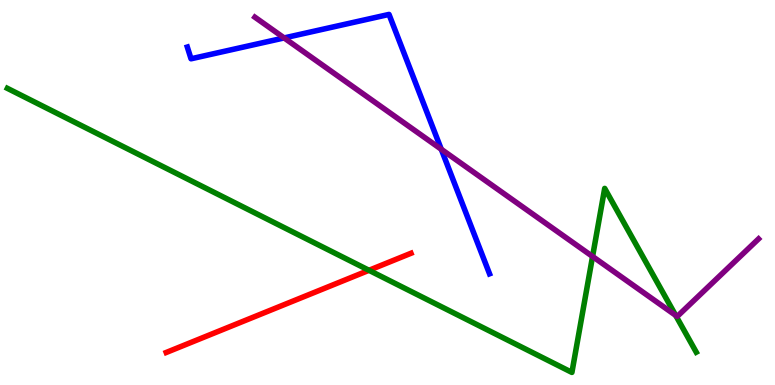[{'lines': ['blue', 'red'], 'intersections': []}, {'lines': ['green', 'red'], 'intersections': [{'x': 4.76, 'y': 2.98}]}, {'lines': ['purple', 'red'], 'intersections': []}, {'lines': ['blue', 'green'], 'intersections': []}, {'lines': ['blue', 'purple'], 'intersections': [{'x': 3.67, 'y': 9.01}, {'x': 5.69, 'y': 6.12}]}, {'lines': ['green', 'purple'], 'intersections': [{'x': 7.65, 'y': 3.34}, {'x': 8.72, 'y': 1.81}]}]